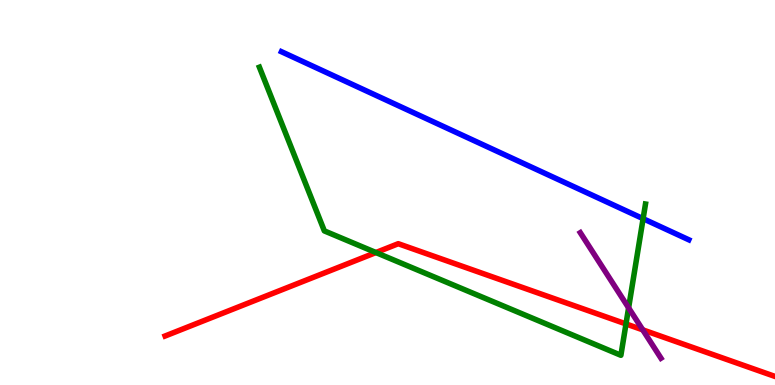[{'lines': ['blue', 'red'], 'intersections': []}, {'lines': ['green', 'red'], 'intersections': [{'x': 4.85, 'y': 3.44}, {'x': 8.08, 'y': 1.59}]}, {'lines': ['purple', 'red'], 'intersections': [{'x': 8.29, 'y': 1.43}]}, {'lines': ['blue', 'green'], 'intersections': [{'x': 8.3, 'y': 4.32}]}, {'lines': ['blue', 'purple'], 'intersections': []}, {'lines': ['green', 'purple'], 'intersections': [{'x': 8.11, 'y': 2.0}]}]